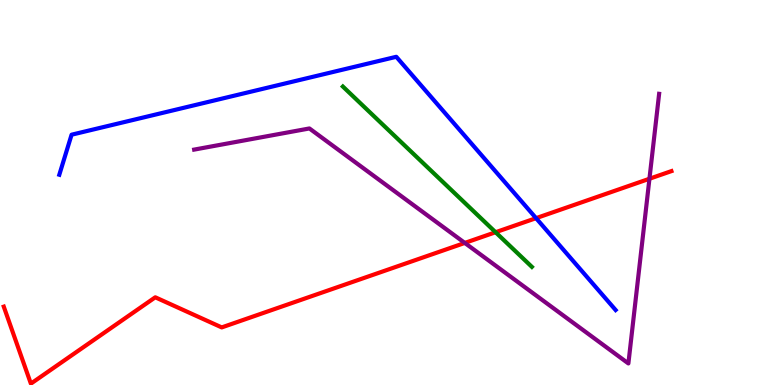[{'lines': ['blue', 'red'], 'intersections': [{'x': 6.92, 'y': 4.33}]}, {'lines': ['green', 'red'], 'intersections': [{'x': 6.39, 'y': 3.97}]}, {'lines': ['purple', 'red'], 'intersections': [{'x': 6.0, 'y': 3.69}, {'x': 8.38, 'y': 5.36}]}, {'lines': ['blue', 'green'], 'intersections': []}, {'lines': ['blue', 'purple'], 'intersections': []}, {'lines': ['green', 'purple'], 'intersections': []}]